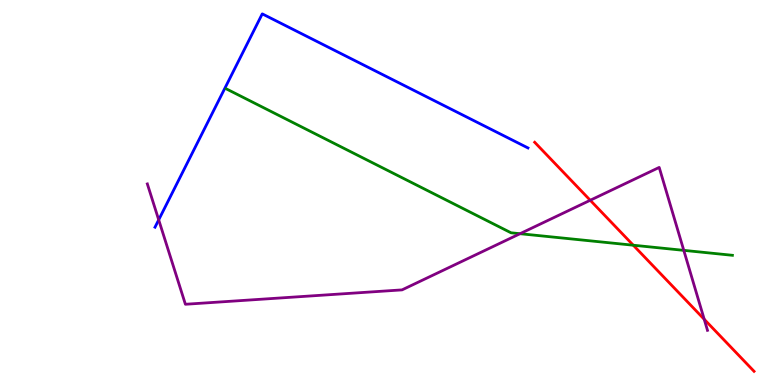[{'lines': ['blue', 'red'], 'intersections': []}, {'lines': ['green', 'red'], 'intersections': [{'x': 8.17, 'y': 3.63}]}, {'lines': ['purple', 'red'], 'intersections': [{'x': 7.62, 'y': 4.8}, {'x': 9.09, 'y': 1.71}]}, {'lines': ['blue', 'green'], 'intersections': []}, {'lines': ['blue', 'purple'], 'intersections': [{'x': 2.05, 'y': 4.29}]}, {'lines': ['green', 'purple'], 'intersections': [{'x': 6.71, 'y': 3.93}, {'x': 8.82, 'y': 3.5}]}]